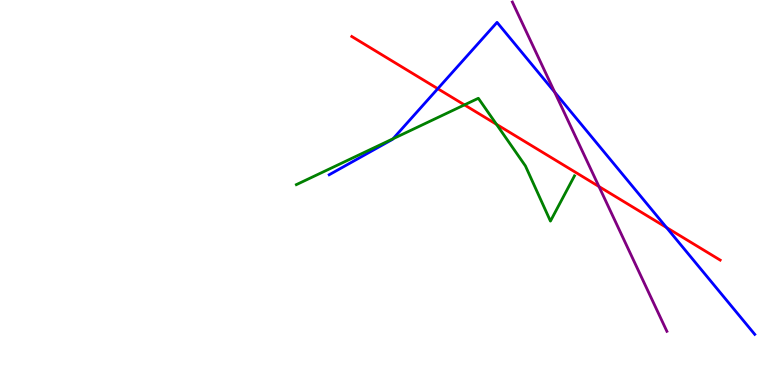[{'lines': ['blue', 'red'], 'intersections': [{'x': 5.65, 'y': 7.7}, {'x': 8.6, 'y': 4.09}]}, {'lines': ['green', 'red'], 'intersections': [{'x': 5.99, 'y': 7.28}, {'x': 6.41, 'y': 6.77}]}, {'lines': ['purple', 'red'], 'intersections': [{'x': 7.73, 'y': 5.16}]}, {'lines': ['blue', 'green'], 'intersections': [{'x': 5.07, 'y': 6.4}]}, {'lines': ['blue', 'purple'], 'intersections': [{'x': 7.16, 'y': 7.61}]}, {'lines': ['green', 'purple'], 'intersections': []}]